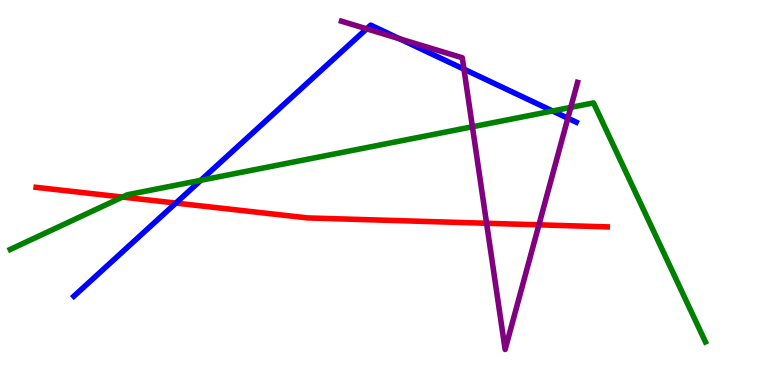[{'lines': ['blue', 'red'], 'intersections': [{'x': 2.27, 'y': 4.73}]}, {'lines': ['green', 'red'], 'intersections': [{'x': 1.58, 'y': 4.88}]}, {'lines': ['purple', 'red'], 'intersections': [{'x': 6.28, 'y': 4.2}, {'x': 6.95, 'y': 4.16}]}, {'lines': ['blue', 'green'], 'intersections': [{'x': 2.59, 'y': 5.32}, {'x': 7.13, 'y': 7.12}]}, {'lines': ['blue', 'purple'], 'intersections': [{'x': 4.73, 'y': 9.25}, {'x': 5.16, 'y': 8.99}, {'x': 5.99, 'y': 8.2}, {'x': 7.33, 'y': 6.93}]}, {'lines': ['green', 'purple'], 'intersections': [{'x': 6.1, 'y': 6.71}, {'x': 7.36, 'y': 7.21}]}]